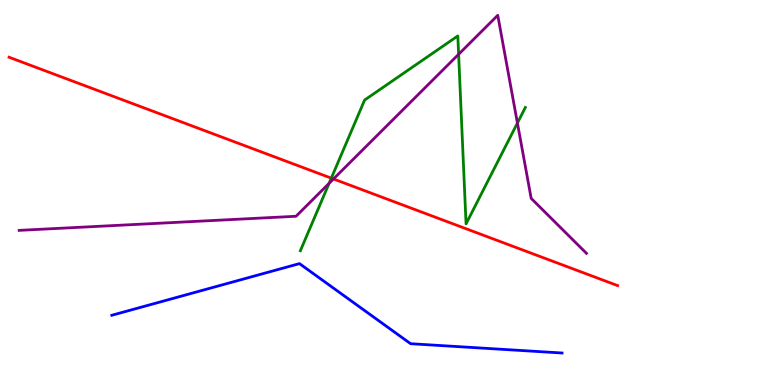[{'lines': ['blue', 'red'], 'intersections': []}, {'lines': ['green', 'red'], 'intersections': [{'x': 4.27, 'y': 5.37}]}, {'lines': ['purple', 'red'], 'intersections': [{'x': 4.3, 'y': 5.35}]}, {'lines': ['blue', 'green'], 'intersections': []}, {'lines': ['blue', 'purple'], 'intersections': []}, {'lines': ['green', 'purple'], 'intersections': [{'x': 4.25, 'y': 5.24}, {'x': 5.92, 'y': 8.59}, {'x': 6.68, 'y': 6.8}]}]